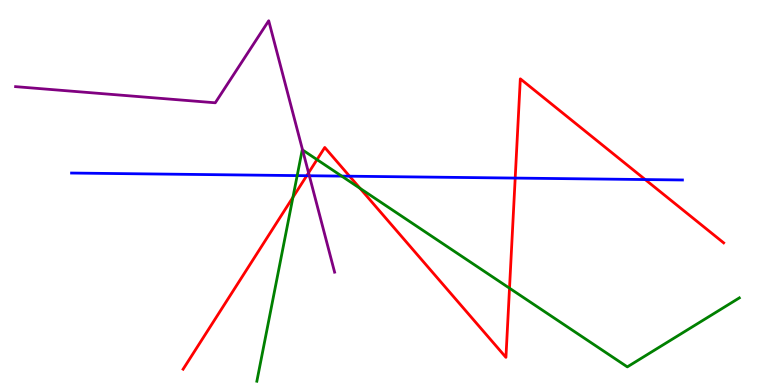[{'lines': ['blue', 'red'], 'intersections': [{'x': 3.96, 'y': 5.44}, {'x': 4.51, 'y': 5.42}, {'x': 6.65, 'y': 5.37}, {'x': 8.33, 'y': 5.34}]}, {'lines': ['green', 'red'], 'intersections': [{'x': 3.78, 'y': 4.88}, {'x': 4.09, 'y': 5.85}, {'x': 4.65, 'y': 5.11}, {'x': 6.57, 'y': 2.51}]}, {'lines': ['purple', 'red'], 'intersections': [{'x': 3.98, 'y': 5.51}]}, {'lines': ['blue', 'green'], 'intersections': [{'x': 3.83, 'y': 5.44}, {'x': 4.41, 'y': 5.43}]}, {'lines': ['blue', 'purple'], 'intersections': [{'x': 3.99, 'y': 5.44}]}, {'lines': ['green', 'purple'], 'intersections': [{'x': 3.9, 'y': 6.1}]}]